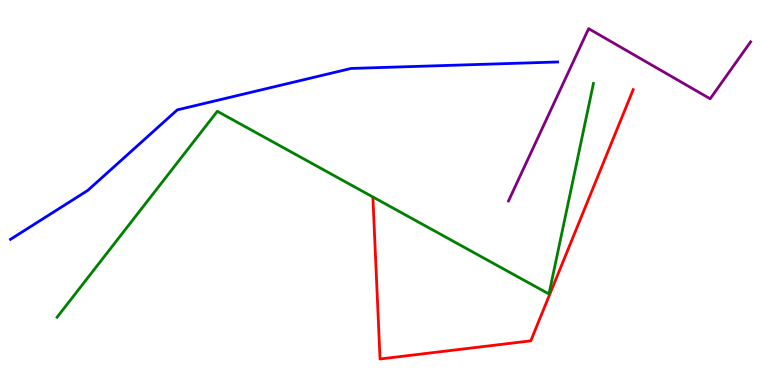[{'lines': ['blue', 'red'], 'intersections': []}, {'lines': ['green', 'red'], 'intersections': []}, {'lines': ['purple', 'red'], 'intersections': []}, {'lines': ['blue', 'green'], 'intersections': []}, {'lines': ['blue', 'purple'], 'intersections': []}, {'lines': ['green', 'purple'], 'intersections': []}]